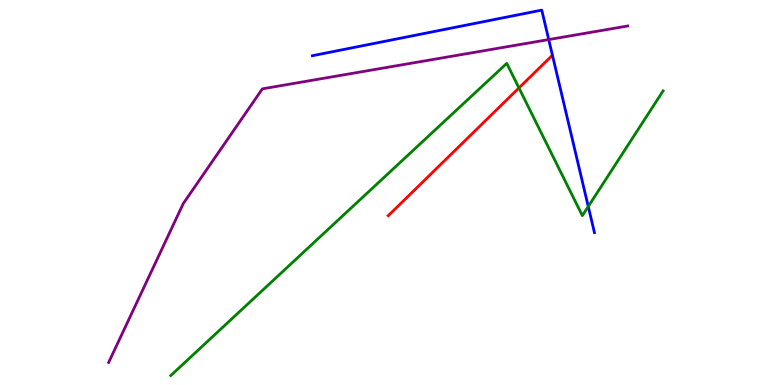[{'lines': ['blue', 'red'], 'intersections': []}, {'lines': ['green', 'red'], 'intersections': [{'x': 6.7, 'y': 7.72}]}, {'lines': ['purple', 'red'], 'intersections': []}, {'lines': ['blue', 'green'], 'intersections': [{'x': 7.59, 'y': 4.64}]}, {'lines': ['blue', 'purple'], 'intersections': [{'x': 7.08, 'y': 8.97}]}, {'lines': ['green', 'purple'], 'intersections': []}]